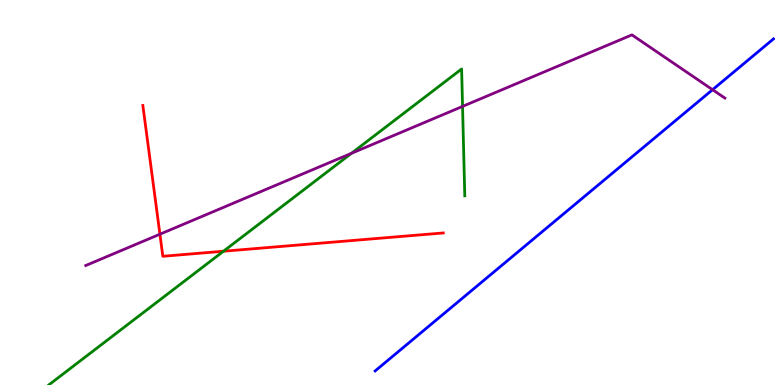[{'lines': ['blue', 'red'], 'intersections': []}, {'lines': ['green', 'red'], 'intersections': [{'x': 2.88, 'y': 3.47}]}, {'lines': ['purple', 'red'], 'intersections': [{'x': 2.06, 'y': 3.92}]}, {'lines': ['blue', 'green'], 'intersections': []}, {'lines': ['blue', 'purple'], 'intersections': [{'x': 9.19, 'y': 7.67}]}, {'lines': ['green', 'purple'], 'intersections': [{'x': 4.53, 'y': 6.02}, {'x': 5.97, 'y': 7.24}]}]